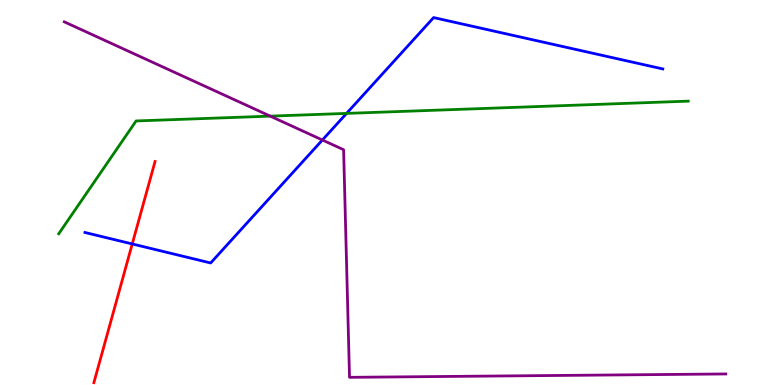[{'lines': ['blue', 'red'], 'intersections': [{'x': 1.71, 'y': 3.66}]}, {'lines': ['green', 'red'], 'intersections': []}, {'lines': ['purple', 'red'], 'intersections': []}, {'lines': ['blue', 'green'], 'intersections': [{'x': 4.47, 'y': 7.05}]}, {'lines': ['blue', 'purple'], 'intersections': [{'x': 4.16, 'y': 6.36}]}, {'lines': ['green', 'purple'], 'intersections': [{'x': 3.49, 'y': 6.98}]}]